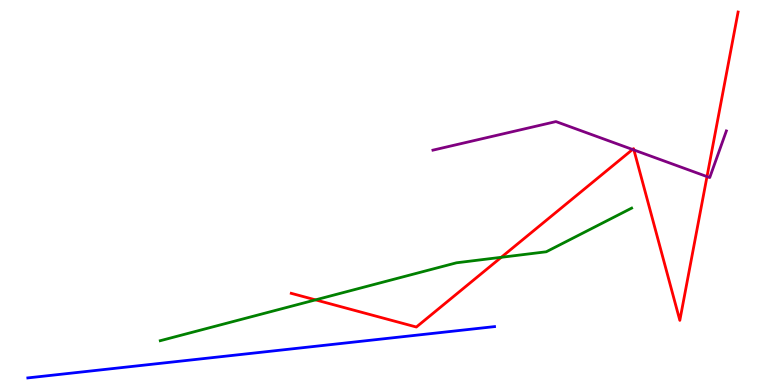[{'lines': ['blue', 'red'], 'intersections': []}, {'lines': ['green', 'red'], 'intersections': [{'x': 4.07, 'y': 2.21}, {'x': 6.47, 'y': 3.32}]}, {'lines': ['purple', 'red'], 'intersections': [{'x': 8.16, 'y': 6.12}, {'x': 8.18, 'y': 6.1}, {'x': 9.12, 'y': 5.41}]}, {'lines': ['blue', 'green'], 'intersections': []}, {'lines': ['blue', 'purple'], 'intersections': []}, {'lines': ['green', 'purple'], 'intersections': []}]